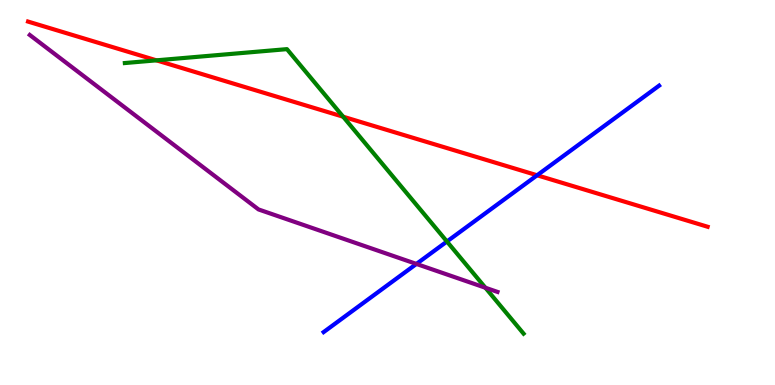[{'lines': ['blue', 'red'], 'intersections': [{'x': 6.93, 'y': 5.45}]}, {'lines': ['green', 'red'], 'intersections': [{'x': 2.02, 'y': 8.43}, {'x': 4.43, 'y': 6.97}]}, {'lines': ['purple', 'red'], 'intersections': []}, {'lines': ['blue', 'green'], 'intersections': [{'x': 5.77, 'y': 3.73}]}, {'lines': ['blue', 'purple'], 'intersections': [{'x': 5.37, 'y': 3.14}]}, {'lines': ['green', 'purple'], 'intersections': [{'x': 6.26, 'y': 2.53}]}]